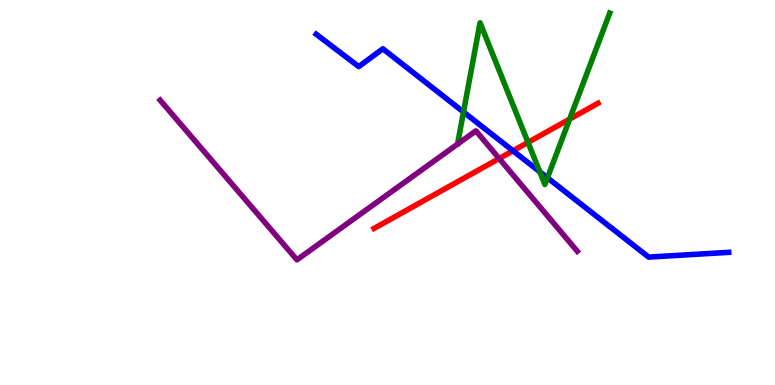[{'lines': ['blue', 'red'], 'intersections': [{'x': 6.62, 'y': 6.08}]}, {'lines': ['green', 'red'], 'intersections': [{'x': 6.81, 'y': 6.3}, {'x': 7.35, 'y': 6.91}]}, {'lines': ['purple', 'red'], 'intersections': [{'x': 6.44, 'y': 5.88}]}, {'lines': ['blue', 'green'], 'intersections': [{'x': 5.98, 'y': 7.09}, {'x': 6.97, 'y': 5.54}, {'x': 7.06, 'y': 5.38}]}, {'lines': ['blue', 'purple'], 'intersections': []}, {'lines': ['green', 'purple'], 'intersections': []}]